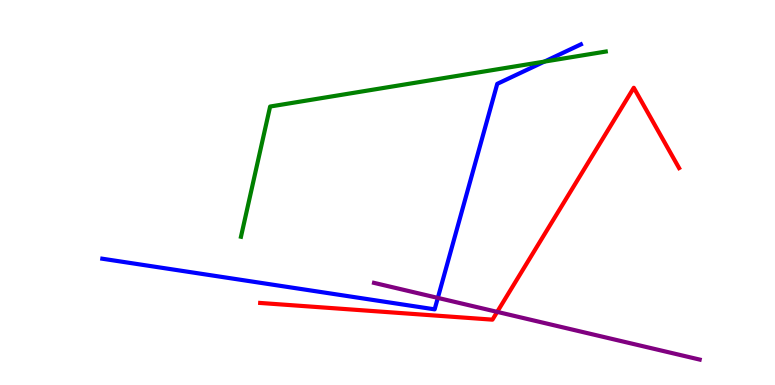[{'lines': ['blue', 'red'], 'intersections': []}, {'lines': ['green', 'red'], 'intersections': []}, {'lines': ['purple', 'red'], 'intersections': [{'x': 6.42, 'y': 1.9}]}, {'lines': ['blue', 'green'], 'intersections': [{'x': 7.02, 'y': 8.4}]}, {'lines': ['blue', 'purple'], 'intersections': [{'x': 5.65, 'y': 2.26}]}, {'lines': ['green', 'purple'], 'intersections': []}]